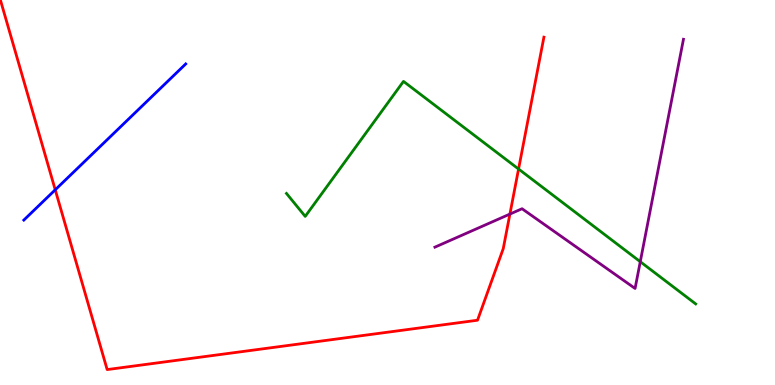[{'lines': ['blue', 'red'], 'intersections': [{'x': 0.713, 'y': 5.07}]}, {'lines': ['green', 'red'], 'intersections': [{'x': 6.69, 'y': 5.61}]}, {'lines': ['purple', 'red'], 'intersections': [{'x': 6.58, 'y': 4.44}]}, {'lines': ['blue', 'green'], 'intersections': []}, {'lines': ['blue', 'purple'], 'intersections': []}, {'lines': ['green', 'purple'], 'intersections': [{'x': 8.26, 'y': 3.2}]}]